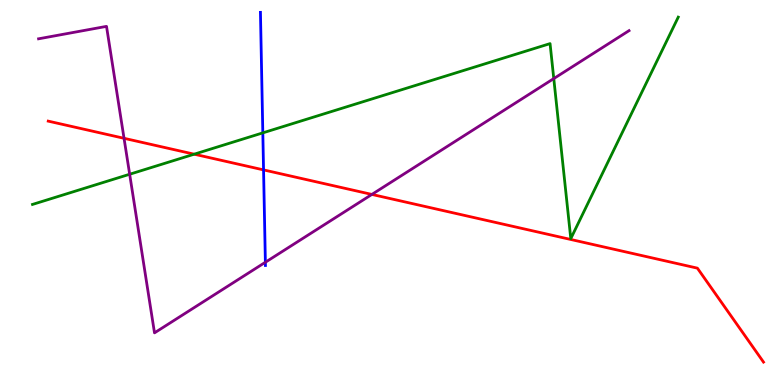[{'lines': ['blue', 'red'], 'intersections': [{'x': 3.4, 'y': 5.59}]}, {'lines': ['green', 'red'], 'intersections': [{'x': 2.51, 'y': 6.0}]}, {'lines': ['purple', 'red'], 'intersections': [{'x': 1.6, 'y': 6.41}, {'x': 4.8, 'y': 4.95}]}, {'lines': ['blue', 'green'], 'intersections': [{'x': 3.39, 'y': 6.55}]}, {'lines': ['blue', 'purple'], 'intersections': [{'x': 3.42, 'y': 3.19}]}, {'lines': ['green', 'purple'], 'intersections': [{'x': 1.67, 'y': 5.47}, {'x': 7.15, 'y': 7.96}]}]